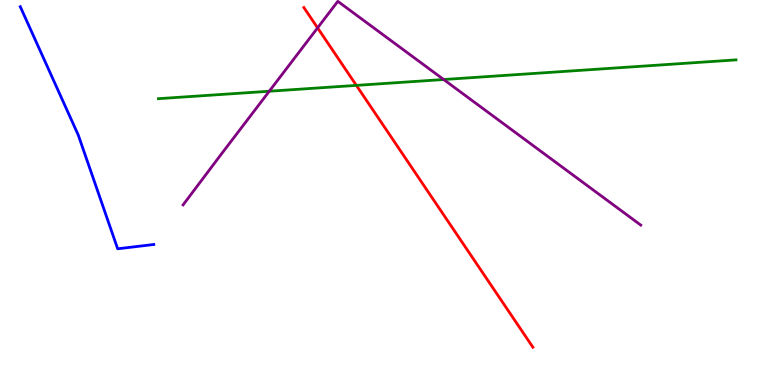[{'lines': ['blue', 'red'], 'intersections': []}, {'lines': ['green', 'red'], 'intersections': [{'x': 4.6, 'y': 7.78}]}, {'lines': ['purple', 'red'], 'intersections': [{'x': 4.1, 'y': 9.28}]}, {'lines': ['blue', 'green'], 'intersections': []}, {'lines': ['blue', 'purple'], 'intersections': []}, {'lines': ['green', 'purple'], 'intersections': [{'x': 3.47, 'y': 7.63}, {'x': 5.72, 'y': 7.93}]}]